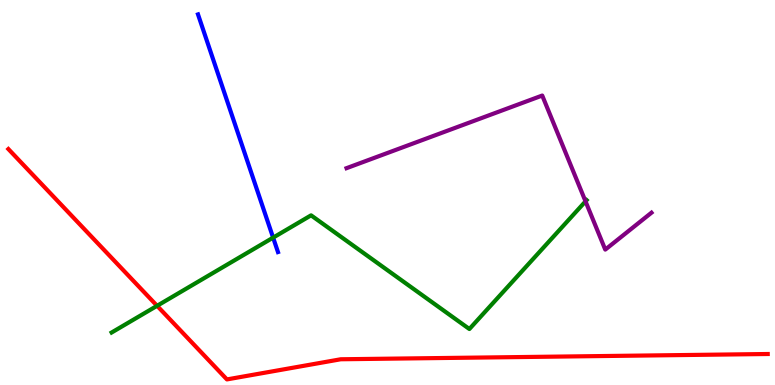[{'lines': ['blue', 'red'], 'intersections': []}, {'lines': ['green', 'red'], 'intersections': [{'x': 2.03, 'y': 2.06}]}, {'lines': ['purple', 'red'], 'intersections': []}, {'lines': ['blue', 'green'], 'intersections': [{'x': 3.52, 'y': 3.83}]}, {'lines': ['blue', 'purple'], 'intersections': []}, {'lines': ['green', 'purple'], 'intersections': [{'x': 7.56, 'y': 4.77}]}]